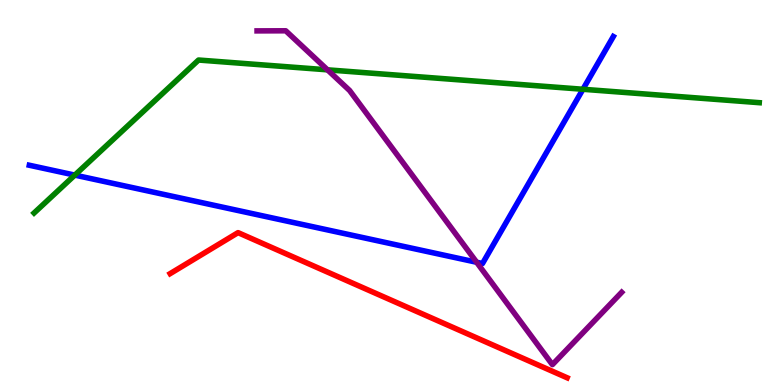[{'lines': ['blue', 'red'], 'intersections': []}, {'lines': ['green', 'red'], 'intersections': []}, {'lines': ['purple', 'red'], 'intersections': []}, {'lines': ['blue', 'green'], 'intersections': [{'x': 0.965, 'y': 5.45}, {'x': 7.52, 'y': 7.68}]}, {'lines': ['blue', 'purple'], 'intersections': [{'x': 6.15, 'y': 3.19}]}, {'lines': ['green', 'purple'], 'intersections': [{'x': 4.23, 'y': 8.19}]}]